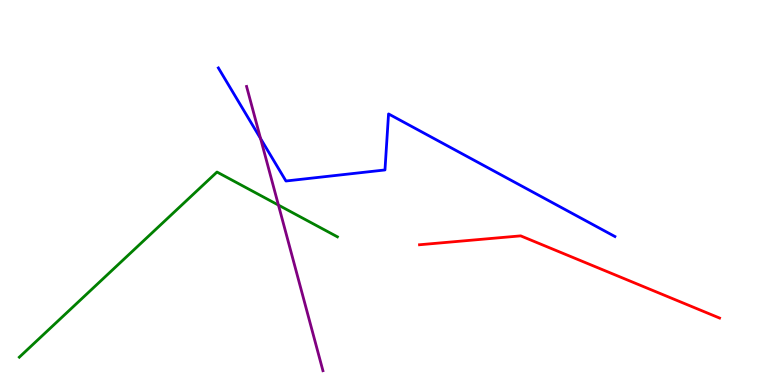[{'lines': ['blue', 'red'], 'intersections': []}, {'lines': ['green', 'red'], 'intersections': []}, {'lines': ['purple', 'red'], 'intersections': []}, {'lines': ['blue', 'green'], 'intersections': []}, {'lines': ['blue', 'purple'], 'intersections': [{'x': 3.36, 'y': 6.4}]}, {'lines': ['green', 'purple'], 'intersections': [{'x': 3.59, 'y': 4.67}]}]